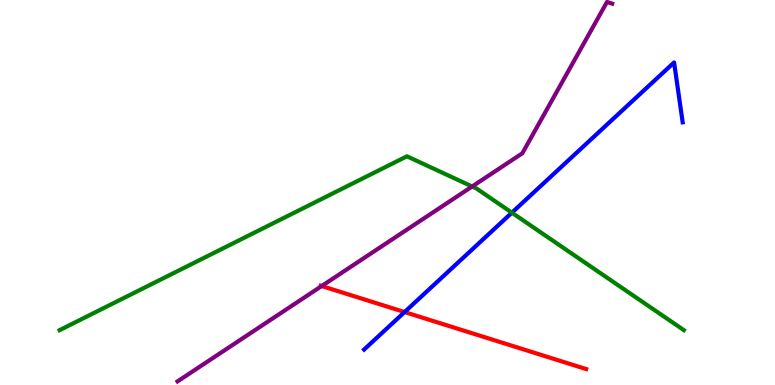[{'lines': ['blue', 'red'], 'intersections': [{'x': 5.22, 'y': 1.89}]}, {'lines': ['green', 'red'], 'intersections': []}, {'lines': ['purple', 'red'], 'intersections': [{'x': 4.15, 'y': 2.57}]}, {'lines': ['blue', 'green'], 'intersections': [{'x': 6.6, 'y': 4.48}]}, {'lines': ['blue', 'purple'], 'intersections': []}, {'lines': ['green', 'purple'], 'intersections': [{'x': 6.09, 'y': 5.16}]}]